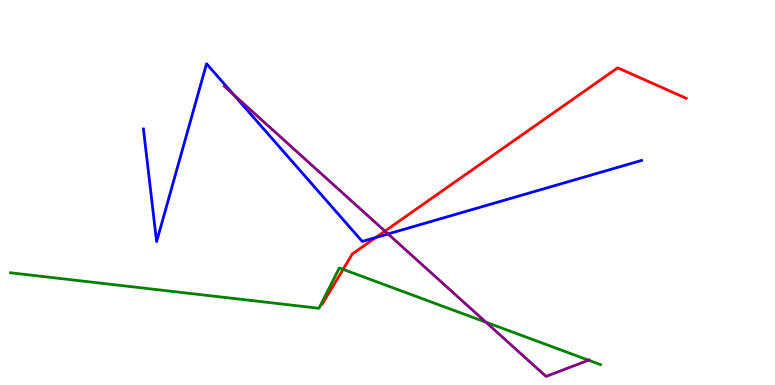[{'lines': ['blue', 'red'], 'intersections': [{'x': 4.85, 'y': 3.83}]}, {'lines': ['green', 'red'], 'intersections': [{'x': 4.43, 'y': 3.0}]}, {'lines': ['purple', 'red'], 'intersections': [{'x': 4.97, 'y': 4.0}]}, {'lines': ['blue', 'green'], 'intersections': []}, {'lines': ['blue', 'purple'], 'intersections': [{'x': 3.01, 'y': 7.54}, {'x': 5.01, 'y': 3.92}]}, {'lines': ['green', 'purple'], 'intersections': [{'x': 6.27, 'y': 1.63}, {'x': 7.59, 'y': 0.644}]}]